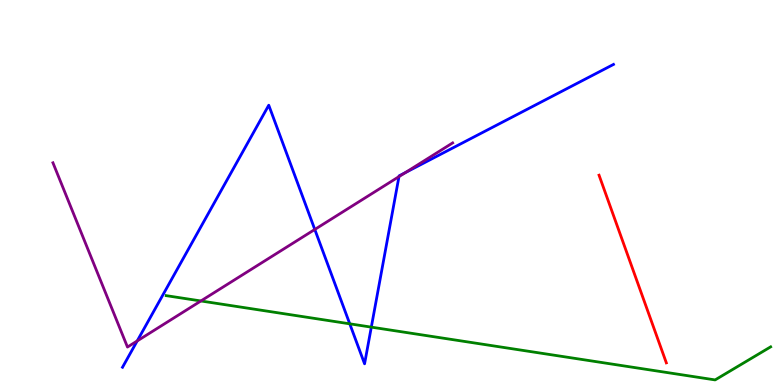[{'lines': ['blue', 'red'], 'intersections': []}, {'lines': ['green', 'red'], 'intersections': []}, {'lines': ['purple', 'red'], 'intersections': []}, {'lines': ['blue', 'green'], 'intersections': [{'x': 4.51, 'y': 1.59}, {'x': 4.79, 'y': 1.5}]}, {'lines': ['blue', 'purple'], 'intersections': [{'x': 1.77, 'y': 1.14}, {'x': 4.06, 'y': 4.04}, {'x': 5.15, 'y': 5.41}, {'x': 5.23, 'y': 5.52}]}, {'lines': ['green', 'purple'], 'intersections': [{'x': 2.59, 'y': 2.18}]}]